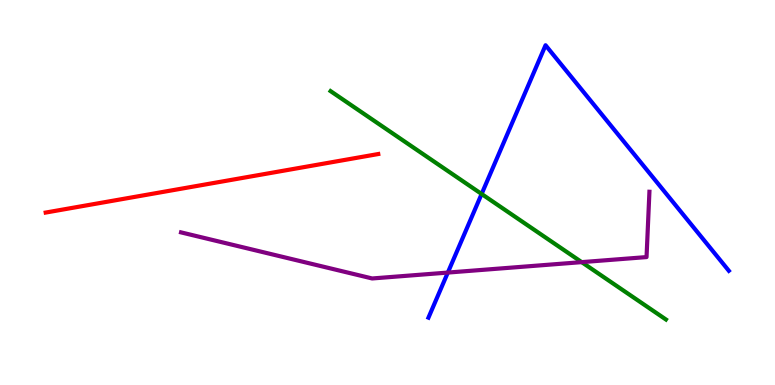[{'lines': ['blue', 'red'], 'intersections': []}, {'lines': ['green', 'red'], 'intersections': []}, {'lines': ['purple', 'red'], 'intersections': []}, {'lines': ['blue', 'green'], 'intersections': [{'x': 6.21, 'y': 4.96}]}, {'lines': ['blue', 'purple'], 'intersections': [{'x': 5.78, 'y': 2.92}]}, {'lines': ['green', 'purple'], 'intersections': [{'x': 7.51, 'y': 3.19}]}]